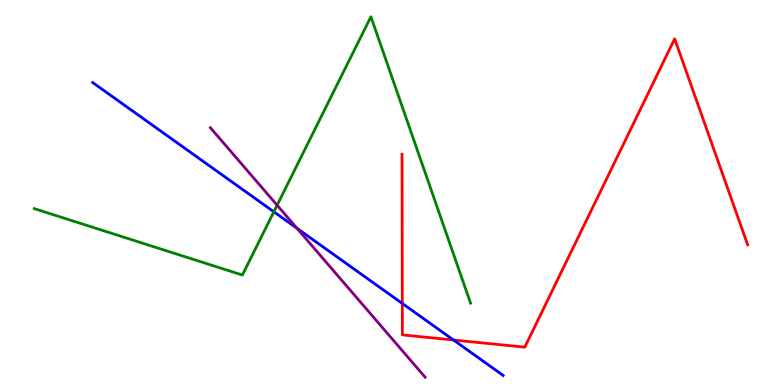[{'lines': ['blue', 'red'], 'intersections': [{'x': 5.19, 'y': 2.12}, {'x': 5.85, 'y': 1.17}]}, {'lines': ['green', 'red'], 'intersections': []}, {'lines': ['purple', 'red'], 'intersections': []}, {'lines': ['blue', 'green'], 'intersections': [{'x': 3.53, 'y': 4.5}]}, {'lines': ['blue', 'purple'], 'intersections': [{'x': 3.83, 'y': 4.07}]}, {'lines': ['green', 'purple'], 'intersections': [{'x': 3.58, 'y': 4.67}]}]